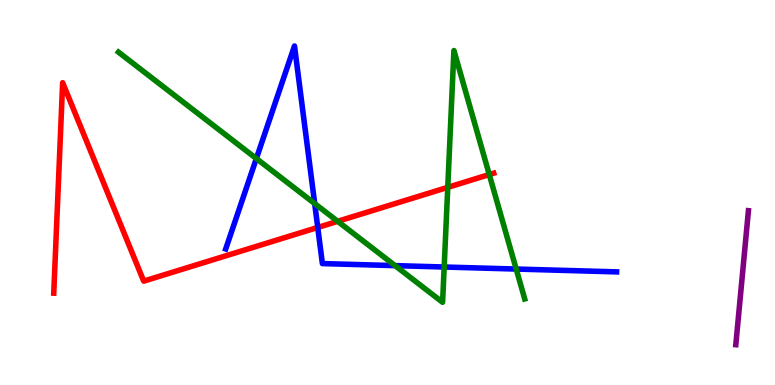[{'lines': ['blue', 'red'], 'intersections': [{'x': 4.1, 'y': 4.09}]}, {'lines': ['green', 'red'], 'intersections': [{'x': 4.36, 'y': 4.25}, {'x': 5.78, 'y': 5.13}, {'x': 6.31, 'y': 5.47}]}, {'lines': ['purple', 'red'], 'intersections': []}, {'lines': ['blue', 'green'], 'intersections': [{'x': 3.31, 'y': 5.88}, {'x': 4.06, 'y': 4.71}, {'x': 5.1, 'y': 3.1}, {'x': 5.73, 'y': 3.06}, {'x': 6.66, 'y': 3.01}]}, {'lines': ['blue', 'purple'], 'intersections': []}, {'lines': ['green', 'purple'], 'intersections': []}]